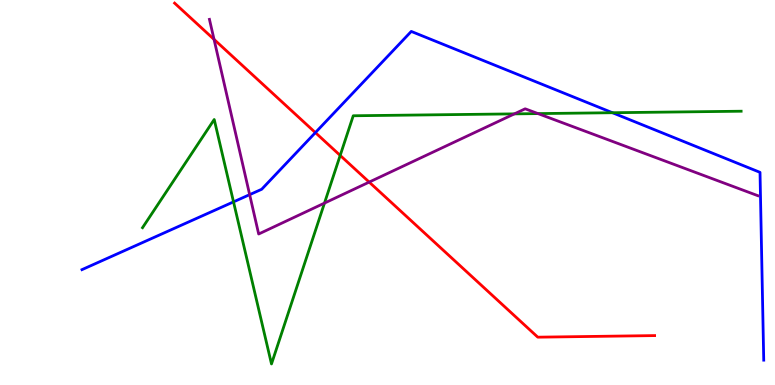[{'lines': ['blue', 'red'], 'intersections': [{'x': 4.07, 'y': 6.56}]}, {'lines': ['green', 'red'], 'intersections': [{'x': 4.39, 'y': 5.96}]}, {'lines': ['purple', 'red'], 'intersections': [{'x': 2.76, 'y': 8.98}, {'x': 4.76, 'y': 5.27}]}, {'lines': ['blue', 'green'], 'intersections': [{'x': 3.01, 'y': 4.76}, {'x': 7.9, 'y': 7.07}]}, {'lines': ['blue', 'purple'], 'intersections': [{'x': 3.22, 'y': 4.94}]}, {'lines': ['green', 'purple'], 'intersections': [{'x': 4.19, 'y': 4.72}, {'x': 6.64, 'y': 7.04}, {'x': 6.94, 'y': 7.05}]}]